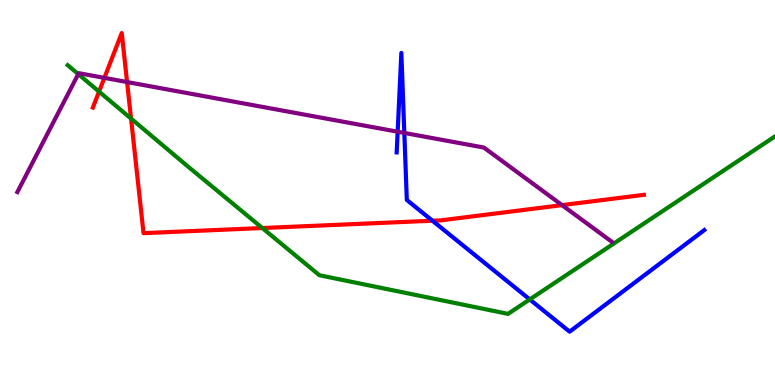[{'lines': ['blue', 'red'], 'intersections': [{'x': 5.58, 'y': 4.27}]}, {'lines': ['green', 'red'], 'intersections': [{'x': 1.28, 'y': 7.62}, {'x': 1.69, 'y': 6.92}, {'x': 3.38, 'y': 4.08}]}, {'lines': ['purple', 'red'], 'intersections': [{'x': 1.35, 'y': 7.98}, {'x': 1.64, 'y': 7.87}, {'x': 7.25, 'y': 4.67}]}, {'lines': ['blue', 'green'], 'intersections': [{'x': 6.84, 'y': 2.22}]}, {'lines': ['blue', 'purple'], 'intersections': [{'x': 5.13, 'y': 6.58}, {'x': 5.22, 'y': 6.55}]}, {'lines': ['green', 'purple'], 'intersections': [{'x': 1.01, 'y': 8.08}]}]